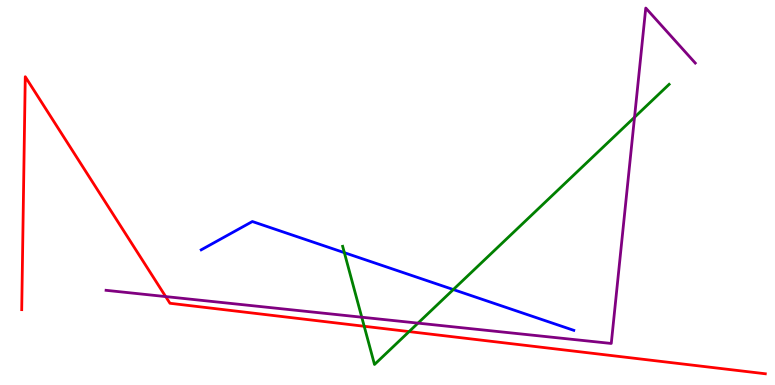[{'lines': ['blue', 'red'], 'intersections': []}, {'lines': ['green', 'red'], 'intersections': [{'x': 4.7, 'y': 1.53}, {'x': 5.28, 'y': 1.39}]}, {'lines': ['purple', 'red'], 'intersections': [{'x': 2.14, 'y': 2.3}]}, {'lines': ['blue', 'green'], 'intersections': [{'x': 4.44, 'y': 3.44}, {'x': 5.85, 'y': 2.48}]}, {'lines': ['blue', 'purple'], 'intersections': []}, {'lines': ['green', 'purple'], 'intersections': [{'x': 4.67, 'y': 1.76}, {'x': 5.39, 'y': 1.61}, {'x': 8.19, 'y': 6.95}]}]